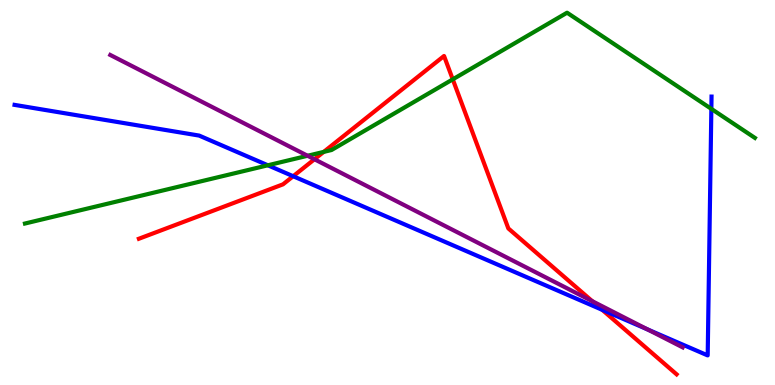[{'lines': ['blue', 'red'], 'intersections': [{'x': 3.78, 'y': 5.42}, {'x': 7.77, 'y': 1.95}]}, {'lines': ['green', 'red'], 'intersections': [{'x': 4.18, 'y': 6.05}, {'x': 5.84, 'y': 7.94}]}, {'lines': ['purple', 'red'], 'intersections': [{'x': 4.06, 'y': 5.86}, {'x': 7.64, 'y': 2.18}]}, {'lines': ['blue', 'green'], 'intersections': [{'x': 3.46, 'y': 5.71}, {'x': 9.18, 'y': 7.17}]}, {'lines': ['blue', 'purple'], 'intersections': [{'x': 8.36, 'y': 1.44}]}, {'lines': ['green', 'purple'], 'intersections': [{'x': 3.97, 'y': 5.95}]}]